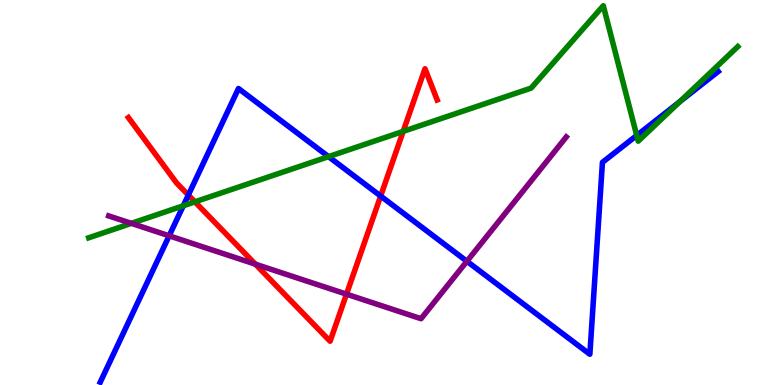[{'lines': ['blue', 'red'], 'intersections': [{'x': 2.43, 'y': 4.93}, {'x': 4.91, 'y': 4.91}]}, {'lines': ['green', 'red'], 'intersections': [{'x': 2.52, 'y': 4.76}, {'x': 5.2, 'y': 6.59}]}, {'lines': ['purple', 'red'], 'intersections': [{'x': 3.3, 'y': 3.14}, {'x': 4.47, 'y': 2.36}]}, {'lines': ['blue', 'green'], 'intersections': [{'x': 2.36, 'y': 4.65}, {'x': 4.24, 'y': 5.93}, {'x': 8.22, 'y': 6.48}, {'x': 8.77, 'y': 7.36}]}, {'lines': ['blue', 'purple'], 'intersections': [{'x': 2.18, 'y': 3.88}, {'x': 6.02, 'y': 3.21}]}, {'lines': ['green', 'purple'], 'intersections': [{'x': 1.69, 'y': 4.2}]}]